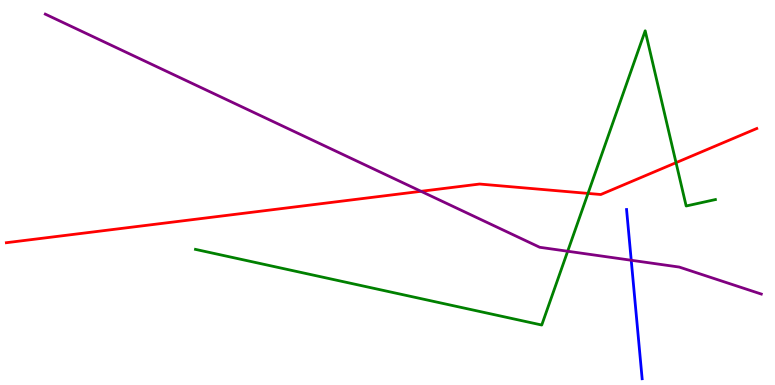[{'lines': ['blue', 'red'], 'intersections': []}, {'lines': ['green', 'red'], 'intersections': [{'x': 7.59, 'y': 4.98}, {'x': 8.72, 'y': 5.77}]}, {'lines': ['purple', 'red'], 'intersections': [{'x': 5.43, 'y': 5.03}]}, {'lines': ['blue', 'green'], 'intersections': []}, {'lines': ['blue', 'purple'], 'intersections': [{'x': 8.14, 'y': 3.24}]}, {'lines': ['green', 'purple'], 'intersections': [{'x': 7.32, 'y': 3.47}]}]